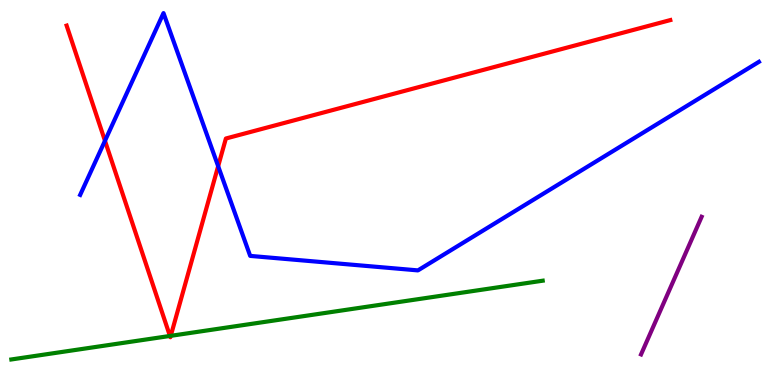[{'lines': ['blue', 'red'], 'intersections': [{'x': 1.35, 'y': 6.34}, {'x': 2.81, 'y': 5.68}]}, {'lines': ['green', 'red'], 'intersections': [{'x': 2.19, 'y': 1.27}, {'x': 2.2, 'y': 1.28}]}, {'lines': ['purple', 'red'], 'intersections': []}, {'lines': ['blue', 'green'], 'intersections': []}, {'lines': ['blue', 'purple'], 'intersections': []}, {'lines': ['green', 'purple'], 'intersections': []}]